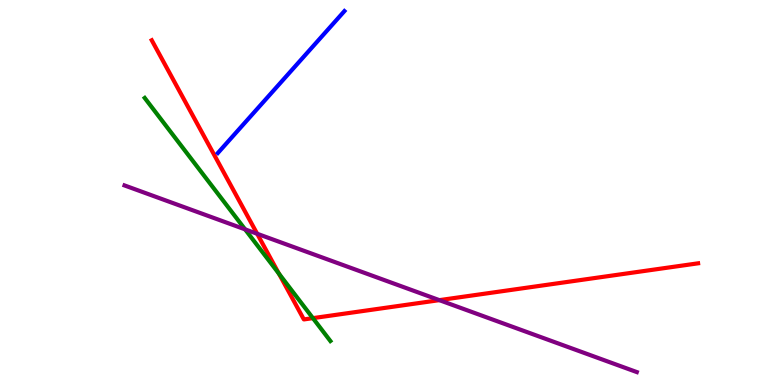[{'lines': ['blue', 'red'], 'intersections': []}, {'lines': ['green', 'red'], 'intersections': [{'x': 3.6, 'y': 2.89}, {'x': 4.04, 'y': 1.74}]}, {'lines': ['purple', 'red'], 'intersections': [{'x': 3.32, 'y': 3.93}, {'x': 5.67, 'y': 2.2}]}, {'lines': ['blue', 'green'], 'intersections': []}, {'lines': ['blue', 'purple'], 'intersections': []}, {'lines': ['green', 'purple'], 'intersections': [{'x': 3.16, 'y': 4.04}]}]